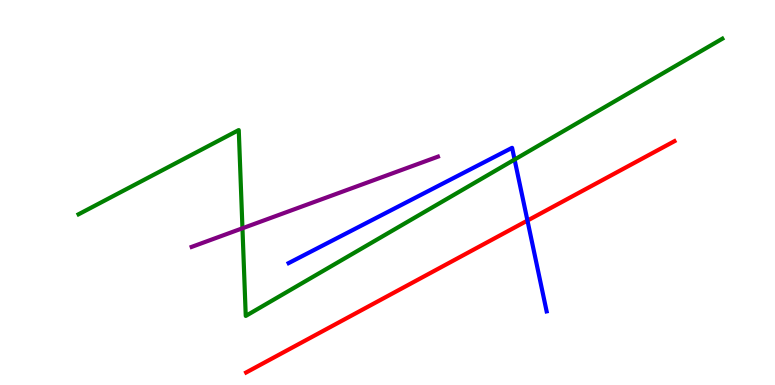[{'lines': ['blue', 'red'], 'intersections': [{'x': 6.81, 'y': 4.27}]}, {'lines': ['green', 'red'], 'intersections': []}, {'lines': ['purple', 'red'], 'intersections': []}, {'lines': ['blue', 'green'], 'intersections': [{'x': 6.64, 'y': 5.86}]}, {'lines': ['blue', 'purple'], 'intersections': []}, {'lines': ['green', 'purple'], 'intersections': [{'x': 3.13, 'y': 4.07}]}]